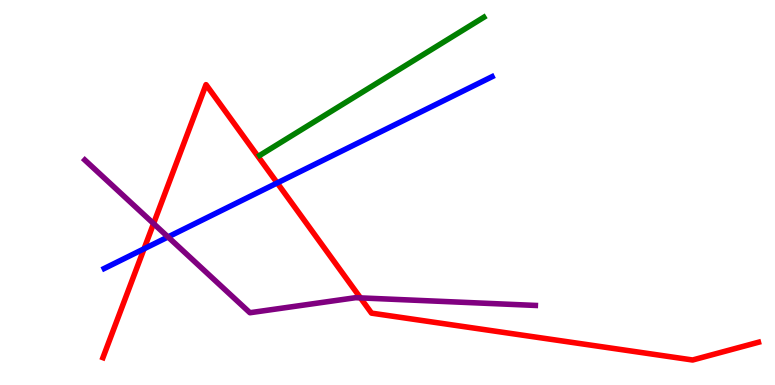[{'lines': ['blue', 'red'], 'intersections': [{'x': 1.86, 'y': 3.54}, {'x': 3.58, 'y': 5.25}]}, {'lines': ['green', 'red'], 'intersections': []}, {'lines': ['purple', 'red'], 'intersections': [{'x': 1.98, 'y': 4.19}, {'x': 4.65, 'y': 2.26}]}, {'lines': ['blue', 'green'], 'intersections': []}, {'lines': ['blue', 'purple'], 'intersections': [{'x': 2.17, 'y': 3.85}]}, {'lines': ['green', 'purple'], 'intersections': []}]